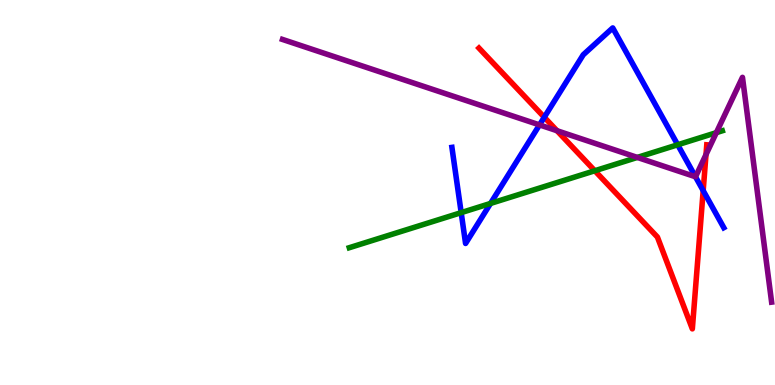[{'lines': ['blue', 'red'], 'intersections': [{'x': 7.02, 'y': 6.95}, {'x': 9.07, 'y': 5.05}]}, {'lines': ['green', 'red'], 'intersections': [{'x': 7.67, 'y': 5.56}]}, {'lines': ['purple', 'red'], 'intersections': [{'x': 7.19, 'y': 6.6}, {'x': 9.11, 'y': 5.99}]}, {'lines': ['blue', 'green'], 'intersections': [{'x': 5.95, 'y': 4.48}, {'x': 6.33, 'y': 4.72}, {'x': 8.74, 'y': 6.24}]}, {'lines': ['blue', 'purple'], 'intersections': [{'x': 6.96, 'y': 6.76}, {'x': 8.97, 'y': 5.41}]}, {'lines': ['green', 'purple'], 'intersections': [{'x': 8.22, 'y': 5.91}, {'x': 9.24, 'y': 6.55}]}]